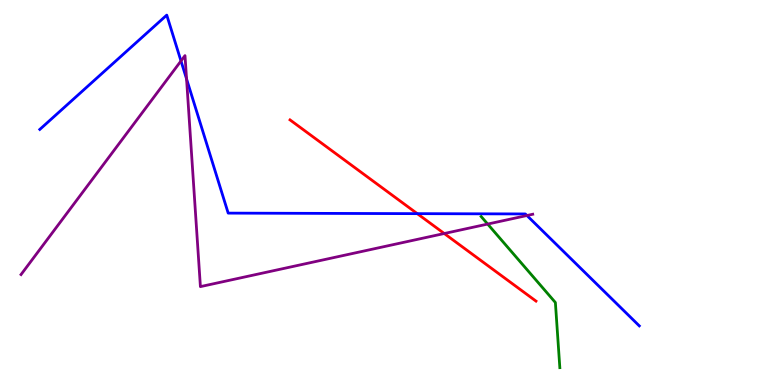[{'lines': ['blue', 'red'], 'intersections': [{'x': 5.38, 'y': 4.45}]}, {'lines': ['green', 'red'], 'intersections': []}, {'lines': ['purple', 'red'], 'intersections': [{'x': 5.73, 'y': 3.93}]}, {'lines': ['blue', 'green'], 'intersections': []}, {'lines': ['blue', 'purple'], 'intersections': [{'x': 2.34, 'y': 8.42}, {'x': 2.41, 'y': 7.95}, {'x': 6.8, 'y': 4.4}]}, {'lines': ['green', 'purple'], 'intersections': [{'x': 6.29, 'y': 4.18}]}]